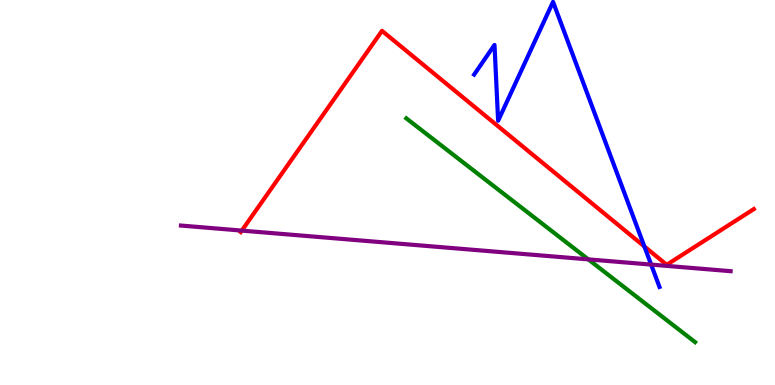[{'lines': ['blue', 'red'], 'intersections': [{'x': 8.31, 'y': 3.6}]}, {'lines': ['green', 'red'], 'intersections': []}, {'lines': ['purple', 'red'], 'intersections': [{'x': 3.12, 'y': 4.01}]}, {'lines': ['blue', 'green'], 'intersections': []}, {'lines': ['blue', 'purple'], 'intersections': [{'x': 8.4, 'y': 3.13}]}, {'lines': ['green', 'purple'], 'intersections': [{'x': 7.59, 'y': 3.26}]}]